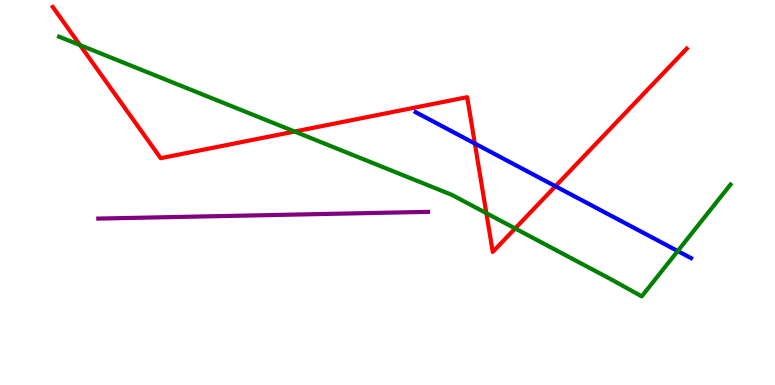[{'lines': ['blue', 'red'], 'intersections': [{'x': 6.13, 'y': 6.27}, {'x': 7.17, 'y': 5.16}]}, {'lines': ['green', 'red'], 'intersections': [{'x': 1.03, 'y': 8.83}, {'x': 3.8, 'y': 6.58}, {'x': 6.28, 'y': 4.46}, {'x': 6.65, 'y': 4.07}]}, {'lines': ['purple', 'red'], 'intersections': []}, {'lines': ['blue', 'green'], 'intersections': [{'x': 8.74, 'y': 3.48}]}, {'lines': ['blue', 'purple'], 'intersections': []}, {'lines': ['green', 'purple'], 'intersections': []}]